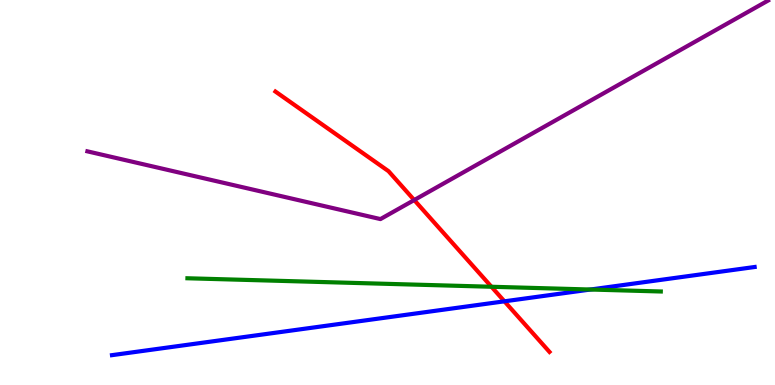[{'lines': ['blue', 'red'], 'intersections': [{'x': 6.51, 'y': 2.17}]}, {'lines': ['green', 'red'], 'intersections': [{'x': 6.34, 'y': 2.55}]}, {'lines': ['purple', 'red'], 'intersections': [{'x': 5.34, 'y': 4.8}]}, {'lines': ['blue', 'green'], 'intersections': [{'x': 7.62, 'y': 2.48}]}, {'lines': ['blue', 'purple'], 'intersections': []}, {'lines': ['green', 'purple'], 'intersections': []}]